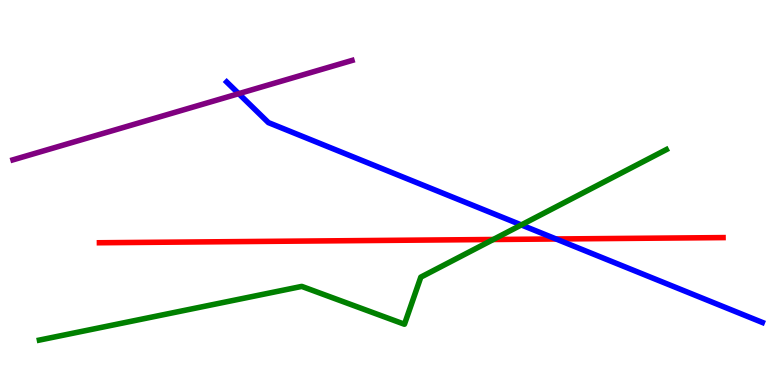[{'lines': ['blue', 'red'], 'intersections': [{'x': 7.17, 'y': 3.79}]}, {'lines': ['green', 'red'], 'intersections': [{'x': 6.36, 'y': 3.78}]}, {'lines': ['purple', 'red'], 'intersections': []}, {'lines': ['blue', 'green'], 'intersections': [{'x': 6.73, 'y': 4.16}]}, {'lines': ['blue', 'purple'], 'intersections': [{'x': 3.08, 'y': 7.57}]}, {'lines': ['green', 'purple'], 'intersections': []}]